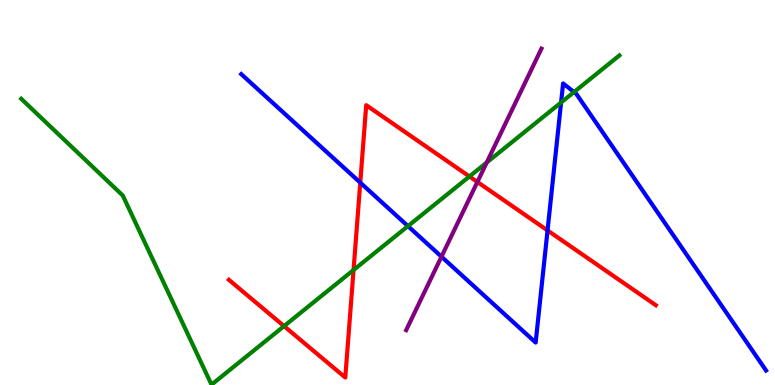[{'lines': ['blue', 'red'], 'intersections': [{'x': 4.65, 'y': 5.26}, {'x': 7.07, 'y': 4.02}]}, {'lines': ['green', 'red'], 'intersections': [{'x': 3.67, 'y': 1.53}, {'x': 4.56, 'y': 2.99}, {'x': 6.06, 'y': 5.42}]}, {'lines': ['purple', 'red'], 'intersections': [{'x': 6.16, 'y': 5.27}]}, {'lines': ['blue', 'green'], 'intersections': [{'x': 5.26, 'y': 4.13}, {'x': 7.24, 'y': 7.34}, {'x': 7.41, 'y': 7.61}]}, {'lines': ['blue', 'purple'], 'intersections': [{'x': 5.7, 'y': 3.33}]}, {'lines': ['green', 'purple'], 'intersections': [{'x': 6.28, 'y': 5.78}]}]